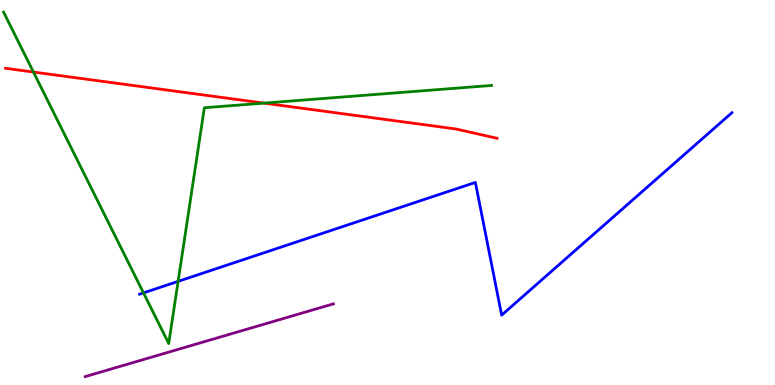[{'lines': ['blue', 'red'], 'intersections': []}, {'lines': ['green', 'red'], 'intersections': [{'x': 0.432, 'y': 8.13}, {'x': 3.41, 'y': 7.32}]}, {'lines': ['purple', 'red'], 'intersections': []}, {'lines': ['blue', 'green'], 'intersections': [{'x': 1.85, 'y': 2.39}, {'x': 2.3, 'y': 2.69}]}, {'lines': ['blue', 'purple'], 'intersections': []}, {'lines': ['green', 'purple'], 'intersections': []}]